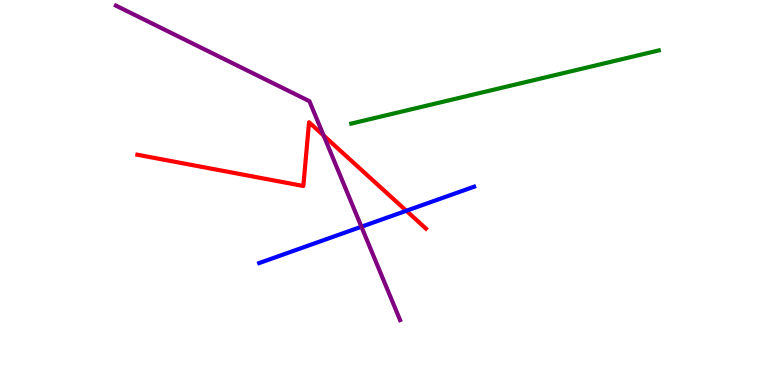[{'lines': ['blue', 'red'], 'intersections': [{'x': 5.24, 'y': 4.53}]}, {'lines': ['green', 'red'], 'intersections': []}, {'lines': ['purple', 'red'], 'intersections': [{'x': 4.18, 'y': 6.48}]}, {'lines': ['blue', 'green'], 'intersections': []}, {'lines': ['blue', 'purple'], 'intersections': [{'x': 4.66, 'y': 4.11}]}, {'lines': ['green', 'purple'], 'intersections': []}]